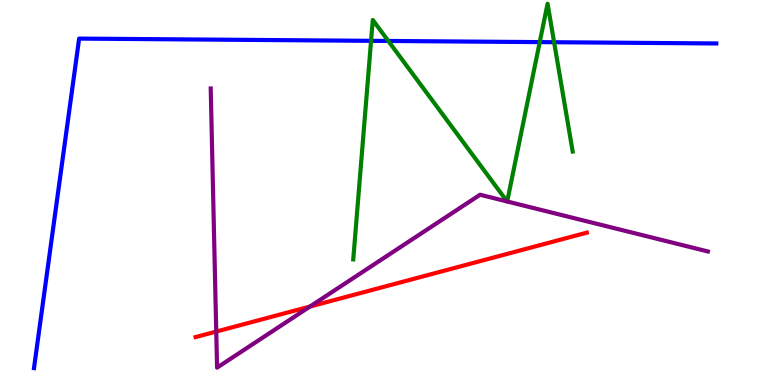[{'lines': ['blue', 'red'], 'intersections': []}, {'lines': ['green', 'red'], 'intersections': []}, {'lines': ['purple', 'red'], 'intersections': [{'x': 2.79, 'y': 1.39}, {'x': 4.0, 'y': 2.04}]}, {'lines': ['blue', 'green'], 'intersections': [{'x': 4.79, 'y': 8.94}, {'x': 5.01, 'y': 8.94}, {'x': 6.96, 'y': 8.91}, {'x': 7.15, 'y': 8.9}]}, {'lines': ['blue', 'purple'], 'intersections': []}, {'lines': ['green', 'purple'], 'intersections': [{'x': 6.54, 'y': 4.77}, {'x': 6.54, 'y': 4.77}]}]